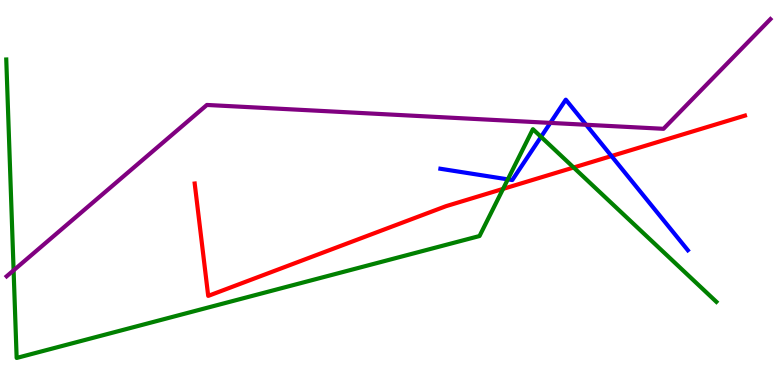[{'lines': ['blue', 'red'], 'intersections': [{'x': 7.89, 'y': 5.95}]}, {'lines': ['green', 'red'], 'intersections': [{'x': 6.49, 'y': 5.09}, {'x': 7.4, 'y': 5.65}]}, {'lines': ['purple', 'red'], 'intersections': []}, {'lines': ['blue', 'green'], 'intersections': [{'x': 6.55, 'y': 5.34}, {'x': 6.98, 'y': 6.45}]}, {'lines': ['blue', 'purple'], 'intersections': [{'x': 7.1, 'y': 6.81}, {'x': 7.56, 'y': 6.76}]}, {'lines': ['green', 'purple'], 'intersections': [{'x': 0.175, 'y': 2.98}]}]